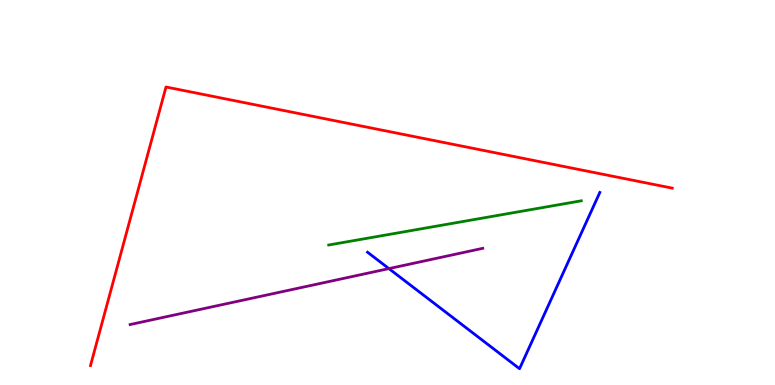[{'lines': ['blue', 'red'], 'intersections': []}, {'lines': ['green', 'red'], 'intersections': []}, {'lines': ['purple', 'red'], 'intersections': []}, {'lines': ['blue', 'green'], 'intersections': []}, {'lines': ['blue', 'purple'], 'intersections': [{'x': 5.02, 'y': 3.02}]}, {'lines': ['green', 'purple'], 'intersections': []}]